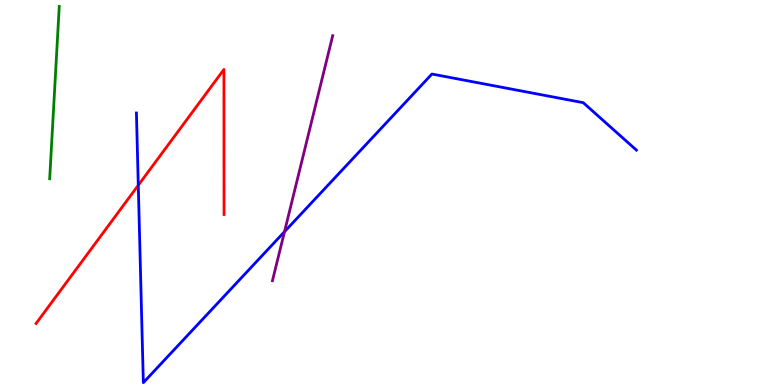[{'lines': ['blue', 'red'], 'intersections': [{'x': 1.78, 'y': 5.19}]}, {'lines': ['green', 'red'], 'intersections': []}, {'lines': ['purple', 'red'], 'intersections': []}, {'lines': ['blue', 'green'], 'intersections': []}, {'lines': ['blue', 'purple'], 'intersections': [{'x': 3.67, 'y': 3.98}]}, {'lines': ['green', 'purple'], 'intersections': []}]